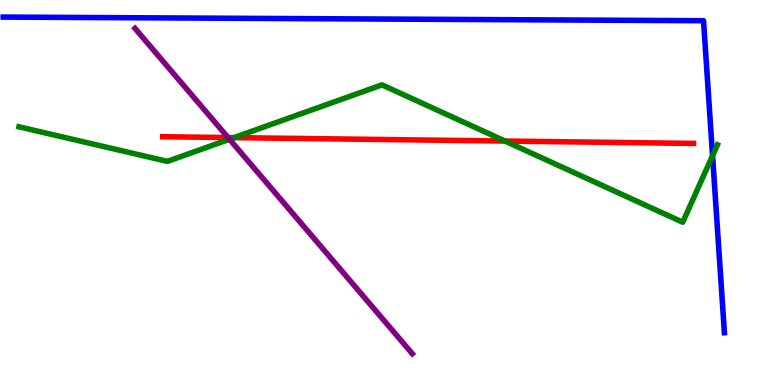[{'lines': ['blue', 'red'], 'intersections': []}, {'lines': ['green', 'red'], 'intersections': [{'x': 3.02, 'y': 6.43}, {'x': 6.52, 'y': 6.34}]}, {'lines': ['purple', 'red'], 'intersections': [{'x': 2.94, 'y': 6.43}]}, {'lines': ['blue', 'green'], 'intersections': [{'x': 9.19, 'y': 5.96}]}, {'lines': ['blue', 'purple'], 'intersections': []}, {'lines': ['green', 'purple'], 'intersections': [{'x': 2.96, 'y': 6.38}]}]